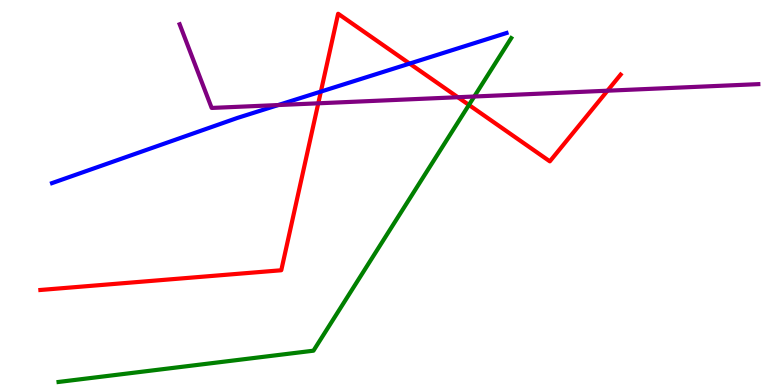[{'lines': ['blue', 'red'], 'intersections': [{'x': 4.14, 'y': 7.62}, {'x': 5.29, 'y': 8.35}]}, {'lines': ['green', 'red'], 'intersections': [{'x': 6.05, 'y': 7.27}]}, {'lines': ['purple', 'red'], 'intersections': [{'x': 4.11, 'y': 7.32}, {'x': 5.91, 'y': 7.47}, {'x': 7.84, 'y': 7.64}]}, {'lines': ['blue', 'green'], 'intersections': []}, {'lines': ['blue', 'purple'], 'intersections': [{'x': 3.59, 'y': 7.27}]}, {'lines': ['green', 'purple'], 'intersections': [{'x': 6.12, 'y': 7.49}]}]